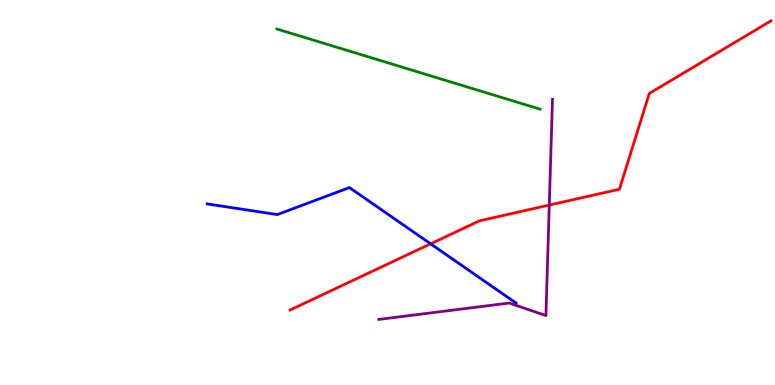[{'lines': ['blue', 'red'], 'intersections': [{'x': 5.56, 'y': 3.67}]}, {'lines': ['green', 'red'], 'intersections': []}, {'lines': ['purple', 'red'], 'intersections': [{'x': 7.09, 'y': 4.67}]}, {'lines': ['blue', 'green'], 'intersections': []}, {'lines': ['blue', 'purple'], 'intersections': []}, {'lines': ['green', 'purple'], 'intersections': []}]